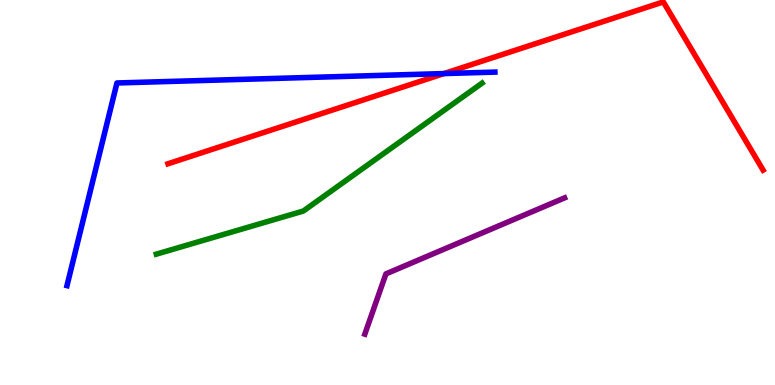[{'lines': ['blue', 'red'], 'intersections': [{'x': 5.73, 'y': 8.09}]}, {'lines': ['green', 'red'], 'intersections': []}, {'lines': ['purple', 'red'], 'intersections': []}, {'lines': ['blue', 'green'], 'intersections': []}, {'lines': ['blue', 'purple'], 'intersections': []}, {'lines': ['green', 'purple'], 'intersections': []}]